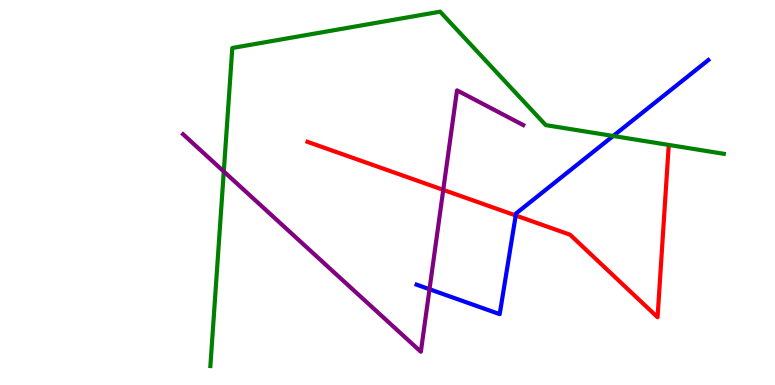[{'lines': ['blue', 'red'], 'intersections': [{'x': 6.65, 'y': 4.4}]}, {'lines': ['green', 'red'], 'intersections': []}, {'lines': ['purple', 'red'], 'intersections': [{'x': 5.72, 'y': 5.07}]}, {'lines': ['blue', 'green'], 'intersections': [{'x': 7.91, 'y': 6.47}]}, {'lines': ['blue', 'purple'], 'intersections': [{'x': 5.54, 'y': 2.49}]}, {'lines': ['green', 'purple'], 'intersections': [{'x': 2.89, 'y': 5.55}]}]